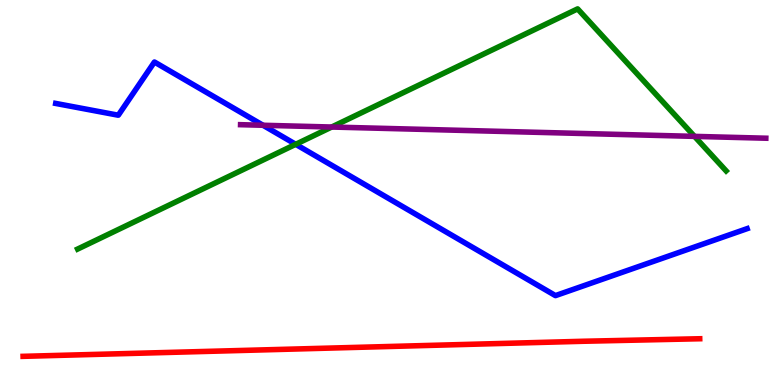[{'lines': ['blue', 'red'], 'intersections': []}, {'lines': ['green', 'red'], 'intersections': []}, {'lines': ['purple', 'red'], 'intersections': []}, {'lines': ['blue', 'green'], 'intersections': [{'x': 3.82, 'y': 6.25}]}, {'lines': ['blue', 'purple'], 'intersections': [{'x': 3.39, 'y': 6.75}]}, {'lines': ['green', 'purple'], 'intersections': [{'x': 4.28, 'y': 6.7}, {'x': 8.96, 'y': 6.46}]}]